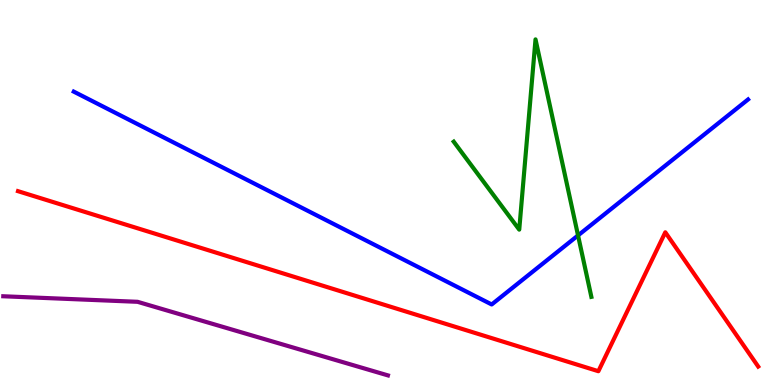[{'lines': ['blue', 'red'], 'intersections': []}, {'lines': ['green', 'red'], 'intersections': []}, {'lines': ['purple', 'red'], 'intersections': []}, {'lines': ['blue', 'green'], 'intersections': [{'x': 7.46, 'y': 3.89}]}, {'lines': ['blue', 'purple'], 'intersections': []}, {'lines': ['green', 'purple'], 'intersections': []}]